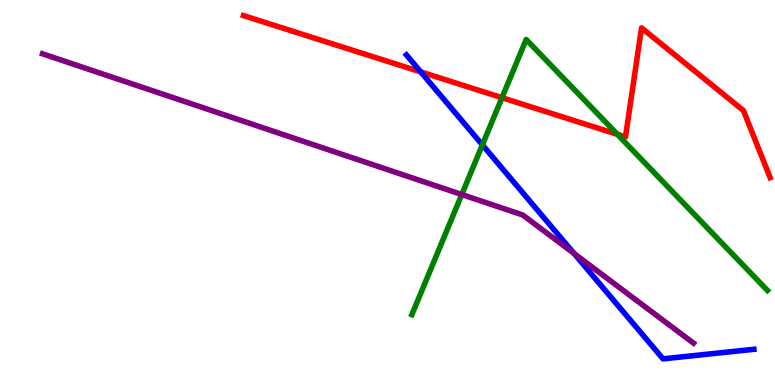[{'lines': ['blue', 'red'], 'intersections': [{'x': 5.43, 'y': 8.13}]}, {'lines': ['green', 'red'], 'intersections': [{'x': 6.48, 'y': 7.46}, {'x': 7.97, 'y': 6.51}]}, {'lines': ['purple', 'red'], 'intersections': []}, {'lines': ['blue', 'green'], 'intersections': [{'x': 6.22, 'y': 6.24}]}, {'lines': ['blue', 'purple'], 'intersections': [{'x': 7.41, 'y': 3.41}]}, {'lines': ['green', 'purple'], 'intersections': [{'x': 5.96, 'y': 4.95}]}]